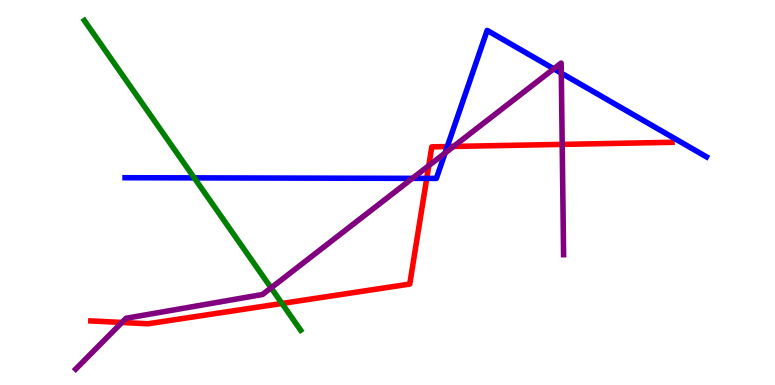[{'lines': ['blue', 'red'], 'intersections': [{'x': 5.51, 'y': 5.37}, {'x': 5.77, 'y': 6.19}]}, {'lines': ['green', 'red'], 'intersections': [{'x': 3.64, 'y': 2.12}]}, {'lines': ['purple', 'red'], 'intersections': [{'x': 1.57, 'y': 1.62}, {'x': 5.53, 'y': 5.7}, {'x': 5.85, 'y': 6.2}, {'x': 7.25, 'y': 6.25}]}, {'lines': ['blue', 'green'], 'intersections': [{'x': 2.51, 'y': 5.38}]}, {'lines': ['blue', 'purple'], 'intersections': [{'x': 5.32, 'y': 5.37}, {'x': 5.74, 'y': 6.03}, {'x': 7.15, 'y': 8.21}, {'x': 7.24, 'y': 8.1}]}, {'lines': ['green', 'purple'], 'intersections': [{'x': 3.5, 'y': 2.52}]}]